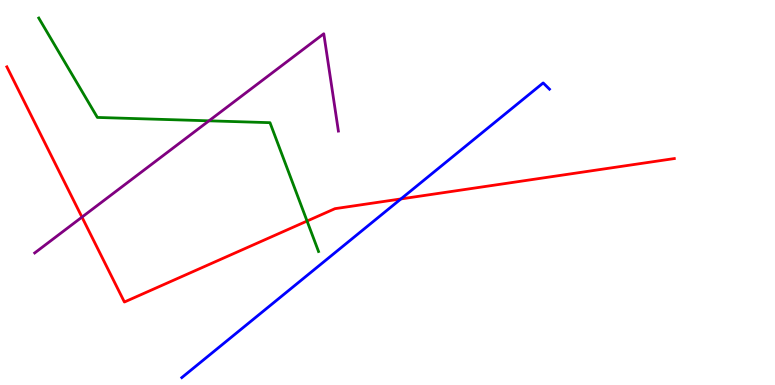[{'lines': ['blue', 'red'], 'intersections': [{'x': 5.17, 'y': 4.83}]}, {'lines': ['green', 'red'], 'intersections': [{'x': 3.96, 'y': 4.26}]}, {'lines': ['purple', 'red'], 'intersections': [{'x': 1.06, 'y': 4.36}]}, {'lines': ['blue', 'green'], 'intersections': []}, {'lines': ['blue', 'purple'], 'intersections': []}, {'lines': ['green', 'purple'], 'intersections': [{'x': 2.7, 'y': 6.86}]}]